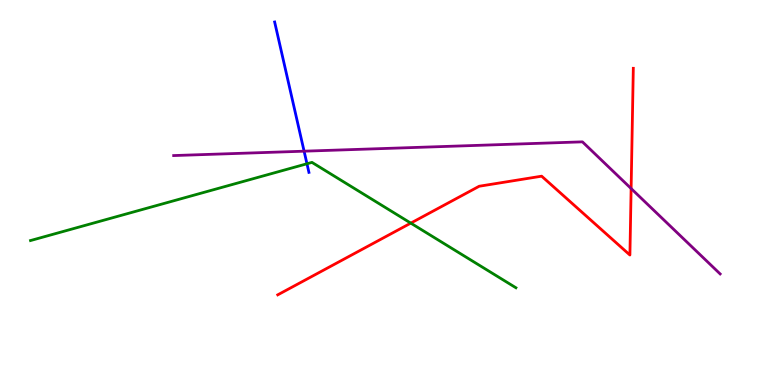[{'lines': ['blue', 'red'], 'intersections': []}, {'lines': ['green', 'red'], 'intersections': [{'x': 5.3, 'y': 4.2}]}, {'lines': ['purple', 'red'], 'intersections': [{'x': 8.14, 'y': 5.1}]}, {'lines': ['blue', 'green'], 'intersections': [{'x': 3.96, 'y': 5.75}]}, {'lines': ['blue', 'purple'], 'intersections': [{'x': 3.92, 'y': 6.07}]}, {'lines': ['green', 'purple'], 'intersections': []}]